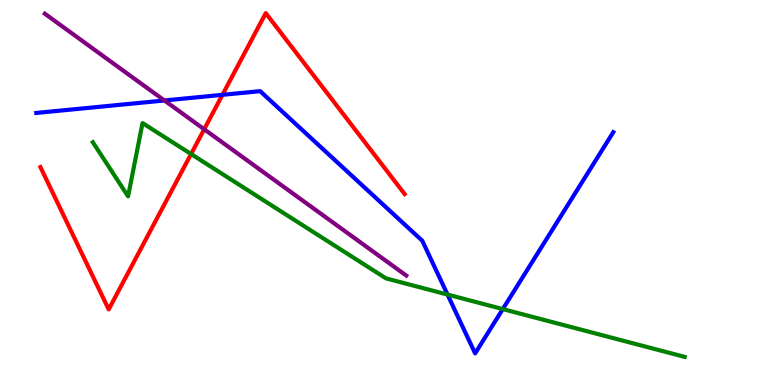[{'lines': ['blue', 'red'], 'intersections': [{'x': 2.87, 'y': 7.54}]}, {'lines': ['green', 'red'], 'intersections': [{'x': 2.47, 'y': 6.0}]}, {'lines': ['purple', 'red'], 'intersections': [{'x': 2.63, 'y': 6.64}]}, {'lines': ['blue', 'green'], 'intersections': [{'x': 5.77, 'y': 2.35}, {'x': 6.49, 'y': 1.97}]}, {'lines': ['blue', 'purple'], 'intersections': [{'x': 2.12, 'y': 7.39}]}, {'lines': ['green', 'purple'], 'intersections': []}]